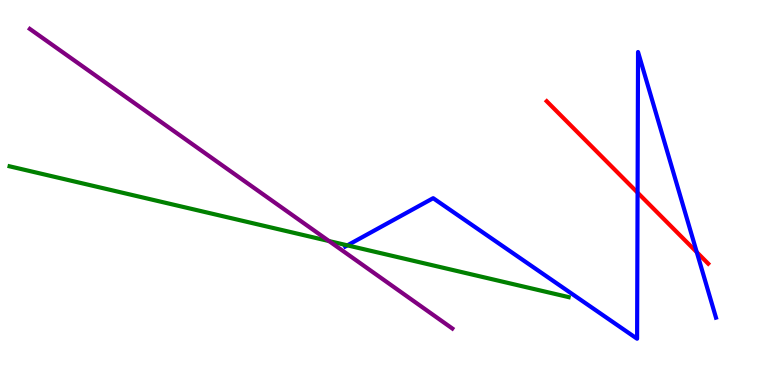[{'lines': ['blue', 'red'], 'intersections': [{'x': 8.23, 'y': 5.0}, {'x': 8.99, 'y': 3.45}]}, {'lines': ['green', 'red'], 'intersections': []}, {'lines': ['purple', 'red'], 'intersections': []}, {'lines': ['blue', 'green'], 'intersections': [{'x': 4.48, 'y': 3.63}]}, {'lines': ['blue', 'purple'], 'intersections': []}, {'lines': ['green', 'purple'], 'intersections': [{'x': 4.25, 'y': 3.74}]}]